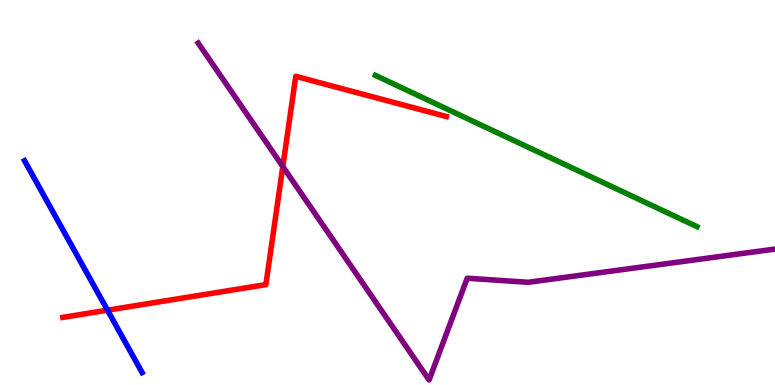[{'lines': ['blue', 'red'], 'intersections': [{'x': 1.39, 'y': 1.94}]}, {'lines': ['green', 'red'], 'intersections': []}, {'lines': ['purple', 'red'], 'intersections': [{'x': 3.65, 'y': 5.67}]}, {'lines': ['blue', 'green'], 'intersections': []}, {'lines': ['blue', 'purple'], 'intersections': []}, {'lines': ['green', 'purple'], 'intersections': []}]